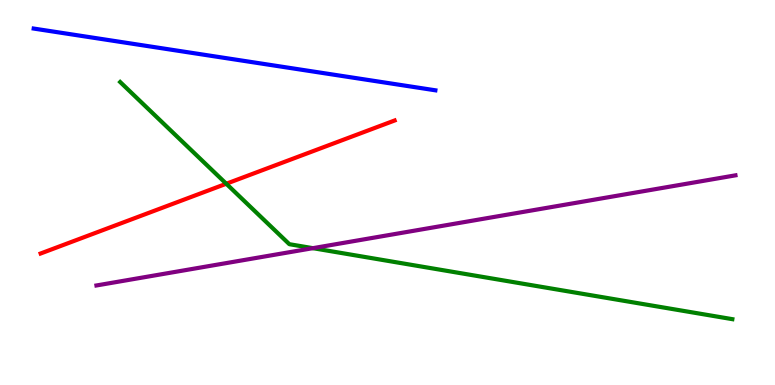[{'lines': ['blue', 'red'], 'intersections': []}, {'lines': ['green', 'red'], 'intersections': [{'x': 2.92, 'y': 5.23}]}, {'lines': ['purple', 'red'], 'intersections': []}, {'lines': ['blue', 'green'], 'intersections': []}, {'lines': ['blue', 'purple'], 'intersections': []}, {'lines': ['green', 'purple'], 'intersections': [{'x': 4.04, 'y': 3.55}]}]